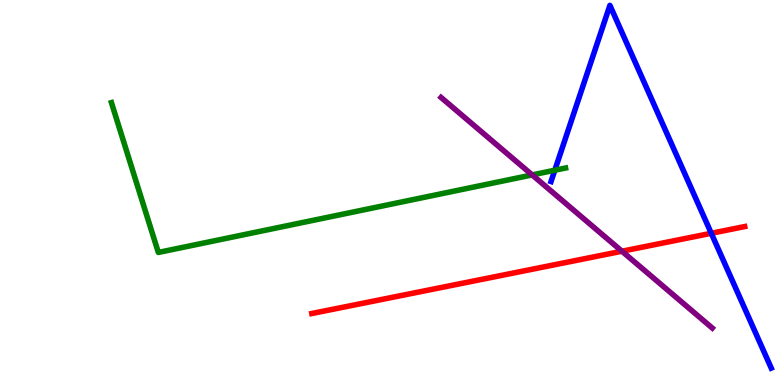[{'lines': ['blue', 'red'], 'intersections': [{'x': 9.18, 'y': 3.94}]}, {'lines': ['green', 'red'], 'intersections': []}, {'lines': ['purple', 'red'], 'intersections': [{'x': 8.02, 'y': 3.47}]}, {'lines': ['blue', 'green'], 'intersections': [{'x': 7.16, 'y': 5.58}]}, {'lines': ['blue', 'purple'], 'intersections': []}, {'lines': ['green', 'purple'], 'intersections': [{'x': 6.87, 'y': 5.46}]}]